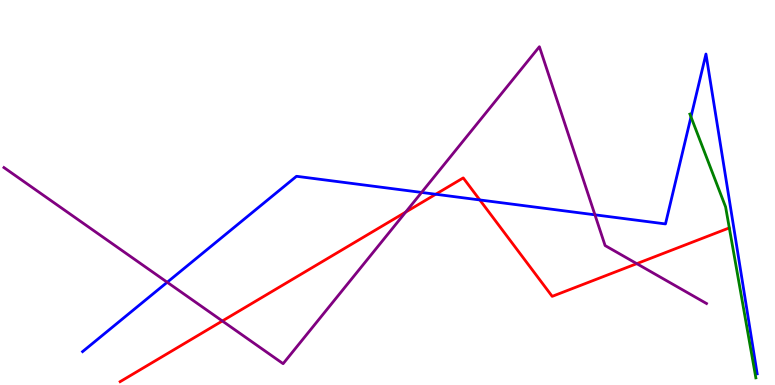[{'lines': ['blue', 'red'], 'intersections': [{'x': 5.62, 'y': 4.95}, {'x': 6.19, 'y': 4.81}]}, {'lines': ['green', 'red'], 'intersections': []}, {'lines': ['purple', 'red'], 'intersections': [{'x': 2.87, 'y': 1.66}, {'x': 5.23, 'y': 4.49}, {'x': 8.22, 'y': 3.15}]}, {'lines': ['blue', 'green'], 'intersections': [{'x': 8.92, 'y': 6.96}]}, {'lines': ['blue', 'purple'], 'intersections': [{'x': 2.16, 'y': 2.67}, {'x': 5.44, 'y': 5.0}, {'x': 7.68, 'y': 4.42}]}, {'lines': ['green', 'purple'], 'intersections': []}]